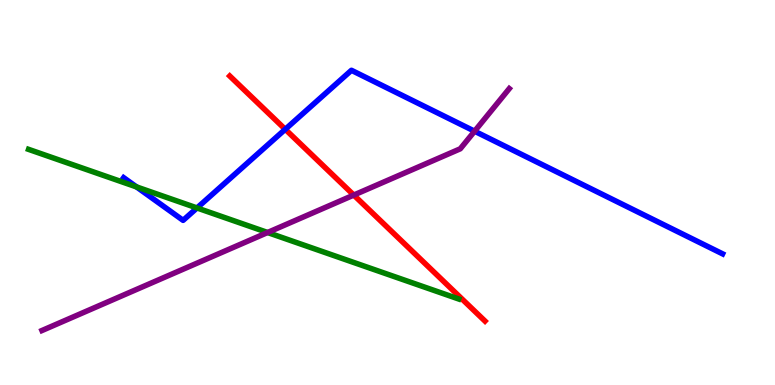[{'lines': ['blue', 'red'], 'intersections': [{'x': 3.68, 'y': 6.64}]}, {'lines': ['green', 'red'], 'intersections': []}, {'lines': ['purple', 'red'], 'intersections': [{'x': 4.56, 'y': 4.93}]}, {'lines': ['blue', 'green'], 'intersections': [{'x': 1.76, 'y': 5.14}, {'x': 2.54, 'y': 4.6}]}, {'lines': ['blue', 'purple'], 'intersections': [{'x': 6.12, 'y': 6.59}]}, {'lines': ['green', 'purple'], 'intersections': [{'x': 3.45, 'y': 3.96}]}]